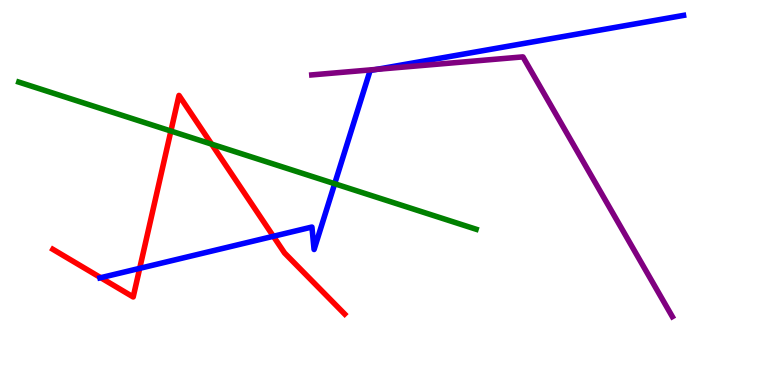[{'lines': ['blue', 'red'], 'intersections': [{'x': 1.3, 'y': 2.79}, {'x': 1.8, 'y': 3.03}, {'x': 3.53, 'y': 3.86}]}, {'lines': ['green', 'red'], 'intersections': [{'x': 2.21, 'y': 6.6}, {'x': 2.73, 'y': 6.26}]}, {'lines': ['purple', 'red'], 'intersections': []}, {'lines': ['blue', 'green'], 'intersections': [{'x': 4.32, 'y': 5.23}]}, {'lines': ['blue', 'purple'], 'intersections': [{'x': 4.86, 'y': 8.2}]}, {'lines': ['green', 'purple'], 'intersections': []}]